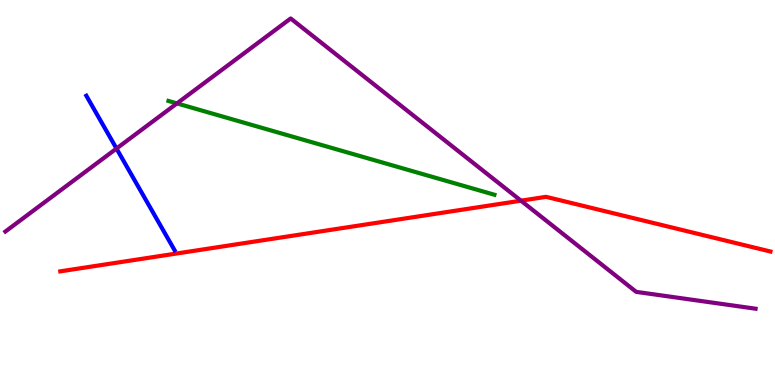[{'lines': ['blue', 'red'], 'intersections': []}, {'lines': ['green', 'red'], 'intersections': []}, {'lines': ['purple', 'red'], 'intersections': [{'x': 6.72, 'y': 4.79}]}, {'lines': ['blue', 'green'], 'intersections': []}, {'lines': ['blue', 'purple'], 'intersections': [{'x': 1.5, 'y': 6.14}]}, {'lines': ['green', 'purple'], 'intersections': [{'x': 2.28, 'y': 7.31}]}]